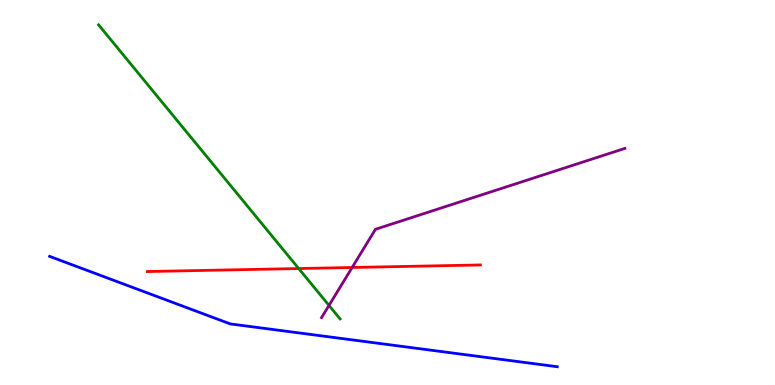[{'lines': ['blue', 'red'], 'intersections': []}, {'lines': ['green', 'red'], 'intersections': [{'x': 3.85, 'y': 3.02}]}, {'lines': ['purple', 'red'], 'intersections': [{'x': 4.54, 'y': 3.05}]}, {'lines': ['blue', 'green'], 'intersections': []}, {'lines': ['blue', 'purple'], 'intersections': []}, {'lines': ['green', 'purple'], 'intersections': [{'x': 4.25, 'y': 2.07}]}]